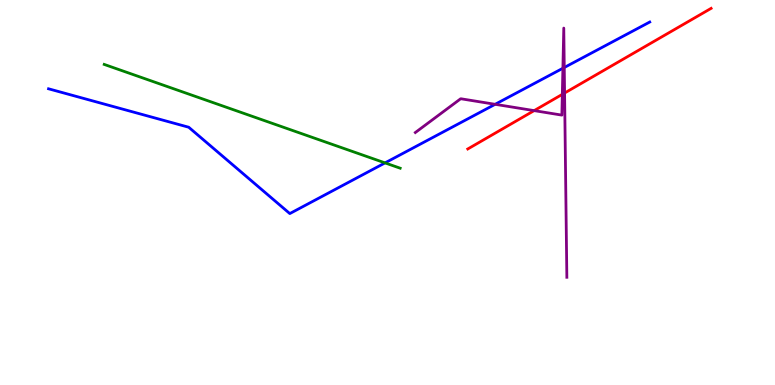[{'lines': ['blue', 'red'], 'intersections': []}, {'lines': ['green', 'red'], 'intersections': []}, {'lines': ['purple', 'red'], 'intersections': [{'x': 6.89, 'y': 7.13}, {'x': 7.26, 'y': 7.55}, {'x': 7.28, 'y': 7.58}]}, {'lines': ['blue', 'green'], 'intersections': [{'x': 4.97, 'y': 5.77}]}, {'lines': ['blue', 'purple'], 'intersections': [{'x': 6.39, 'y': 7.29}, {'x': 7.26, 'y': 8.23}, {'x': 7.28, 'y': 8.25}]}, {'lines': ['green', 'purple'], 'intersections': []}]